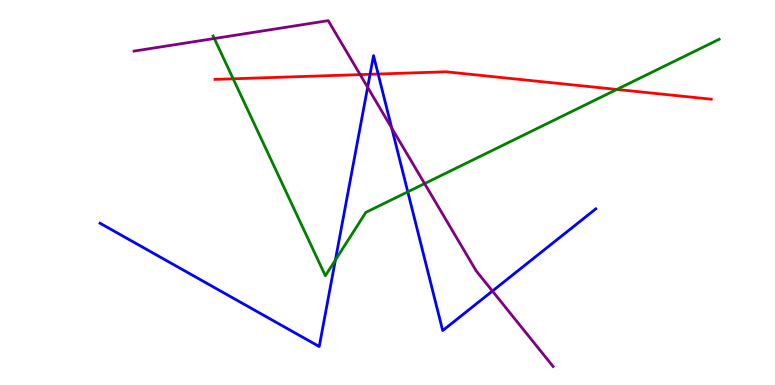[{'lines': ['blue', 'red'], 'intersections': [{'x': 4.77, 'y': 8.07}, {'x': 4.88, 'y': 8.08}]}, {'lines': ['green', 'red'], 'intersections': [{'x': 3.01, 'y': 7.95}, {'x': 7.96, 'y': 7.68}]}, {'lines': ['purple', 'red'], 'intersections': [{'x': 4.65, 'y': 8.06}]}, {'lines': ['blue', 'green'], 'intersections': [{'x': 4.33, 'y': 3.24}, {'x': 5.26, 'y': 5.02}]}, {'lines': ['blue', 'purple'], 'intersections': [{'x': 4.74, 'y': 7.73}, {'x': 5.05, 'y': 6.67}, {'x': 6.35, 'y': 2.44}]}, {'lines': ['green', 'purple'], 'intersections': [{'x': 2.77, 'y': 9.0}, {'x': 5.48, 'y': 5.23}]}]